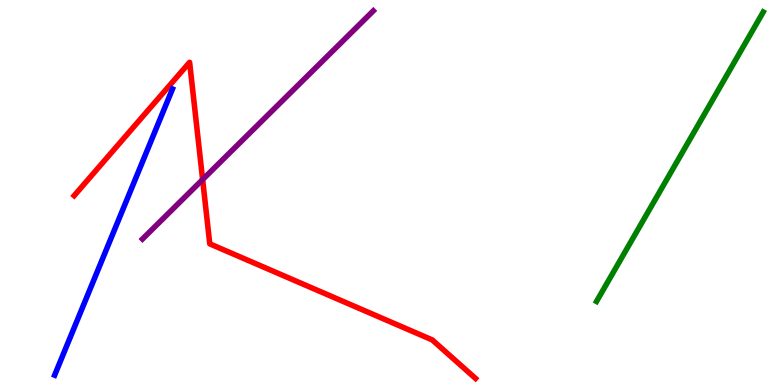[{'lines': ['blue', 'red'], 'intersections': []}, {'lines': ['green', 'red'], 'intersections': []}, {'lines': ['purple', 'red'], 'intersections': [{'x': 2.61, 'y': 5.34}]}, {'lines': ['blue', 'green'], 'intersections': []}, {'lines': ['blue', 'purple'], 'intersections': []}, {'lines': ['green', 'purple'], 'intersections': []}]